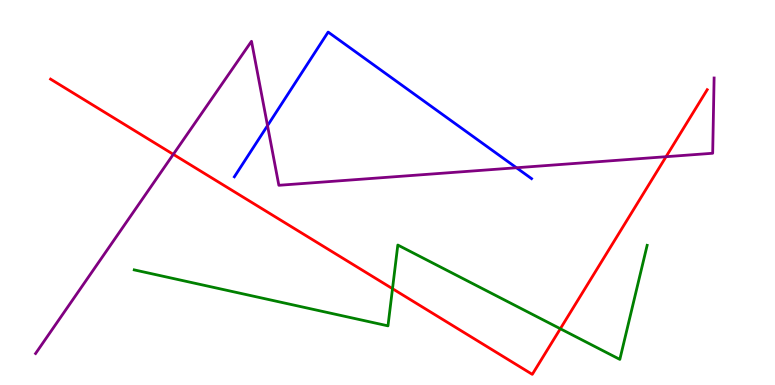[{'lines': ['blue', 'red'], 'intersections': []}, {'lines': ['green', 'red'], 'intersections': [{'x': 5.06, 'y': 2.5}, {'x': 7.23, 'y': 1.46}]}, {'lines': ['purple', 'red'], 'intersections': [{'x': 2.24, 'y': 5.99}, {'x': 8.59, 'y': 5.93}]}, {'lines': ['blue', 'green'], 'intersections': []}, {'lines': ['blue', 'purple'], 'intersections': [{'x': 3.45, 'y': 6.74}, {'x': 6.66, 'y': 5.64}]}, {'lines': ['green', 'purple'], 'intersections': []}]